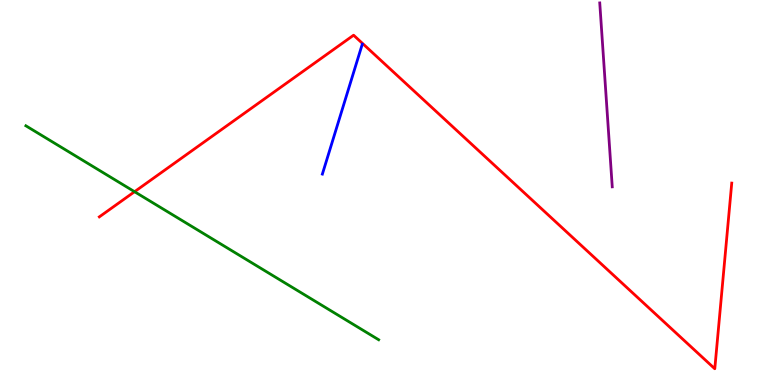[{'lines': ['blue', 'red'], 'intersections': []}, {'lines': ['green', 'red'], 'intersections': [{'x': 1.74, 'y': 5.02}]}, {'lines': ['purple', 'red'], 'intersections': []}, {'lines': ['blue', 'green'], 'intersections': []}, {'lines': ['blue', 'purple'], 'intersections': []}, {'lines': ['green', 'purple'], 'intersections': []}]